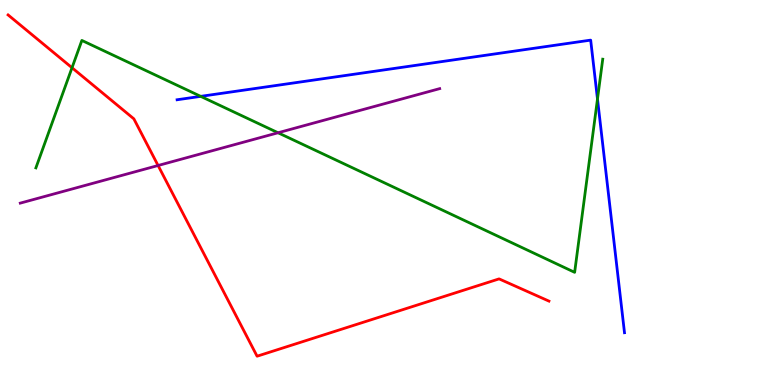[{'lines': ['blue', 'red'], 'intersections': []}, {'lines': ['green', 'red'], 'intersections': [{'x': 0.929, 'y': 8.24}]}, {'lines': ['purple', 'red'], 'intersections': [{'x': 2.04, 'y': 5.7}]}, {'lines': ['blue', 'green'], 'intersections': [{'x': 2.59, 'y': 7.5}, {'x': 7.71, 'y': 7.43}]}, {'lines': ['blue', 'purple'], 'intersections': []}, {'lines': ['green', 'purple'], 'intersections': [{'x': 3.59, 'y': 6.55}]}]